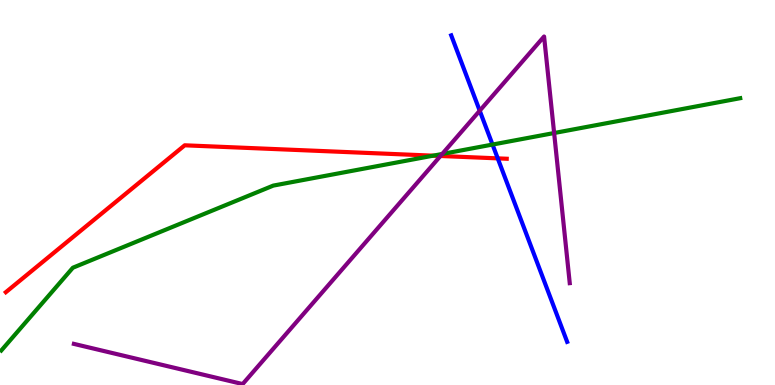[{'lines': ['blue', 'red'], 'intersections': [{'x': 6.42, 'y': 5.89}]}, {'lines': ['green', 'red'], 'intersections': [{'x': 5.59, 'y': 5.96}]}, {'lines': ['purple', 'red'], 'intersections': [{'x': 5.68, 'y': 5.95}]}, {'lines': ['blue', 'green'], 'intersections': [{'x': 6.36, 'y': 6.25}]}, {'lines': ['blue', 'purple'], 'intersections': [{'x': 6.19, 'y': 7.12}]}, {'lines': ['green', 'purple'], 'intersections': [{'x': 5.71, 'y': 6.0}, {'x': 7.15, 'y': 6.54}]}]